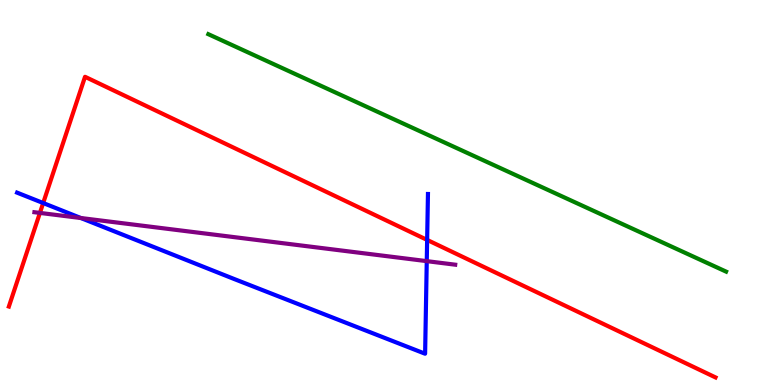[{'lines': ['blue', 'red'], 'intersections': [{'x': 0.557, 'y': 4.73}, {'x': 5.51, 'y': 3.77}]}, {'lines': ['green', 'red'], 'intersections': []}, {'lines': ['purple', 'red'], 'intersections': [{'x': 0.515, 'y': 4.47}]}, {'lines': ['blue', 'green'], 'intersections': []}, {'lines': ['blue', 'purple'], 'intersections': [{'x': 1.04, 'y': 4.34}, {'x': 5.51, 'y': 3.22}]}, {'lines': ['green', 'purple'], 'intersections': []}]